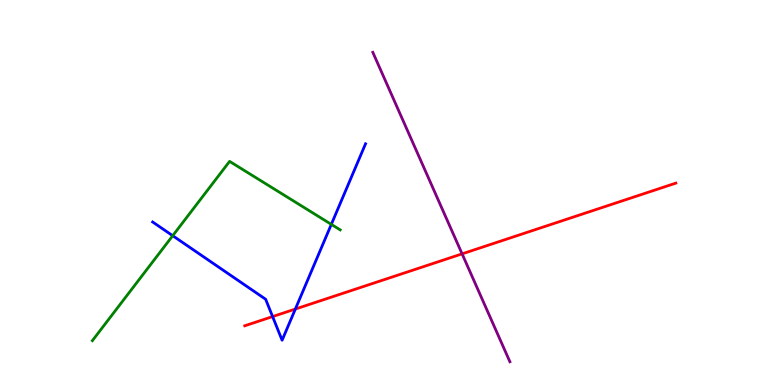[{'lines': ['blue', 'red'], 'intersections': [{'x': 3.52, 'y': 1.78}, {'x': 3.81, 'y': 1.97}]}, {'lines': ['green', 'red'], 'intersections': []}, {'lines': ['purple', 'red'], 'intersections': [{'x': 5.96, 'y': 3.41}]}, {'lines': ['blue', 'green'], 'intersections': [{'x': 2.23, 'y': 3.88}, {'x': 4.28, 'y': 4.17}]}, {'lines': ['blue', 'purple'], 'intersections': []}, {'lines': ['green', 'purple'], 'intersections': []}]